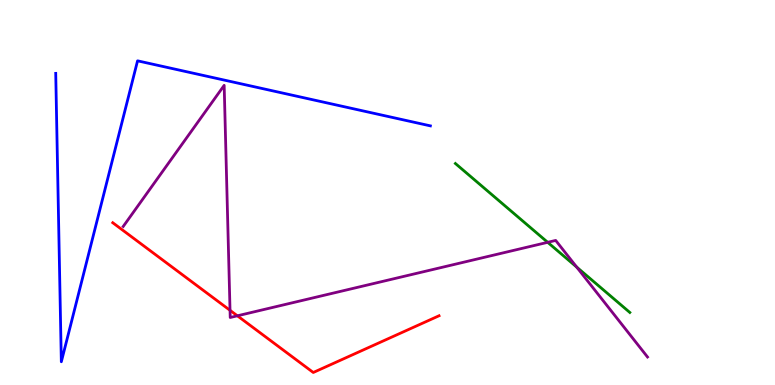[{'lines': ['blue', 'red'], 'intersections': []}, {'lines': ['green', 'red'], 'intersections': []}, {'lines': ['purple', 'red'], 'intersections': [{'x': 2.97, 'y': 1.94}, {'x': 3.06, 'y': 1.8}]}, {'lines': ['blue', 'green'], 'intersections': []}, {'lines': ['blue', 'purple'], 'intersections': []}, {'lines': ['green', 'purple'], 'intersections': [{'x': 7.07, 'y': 3.71}, {'x': 7.44, 'y': 3.06}]}]